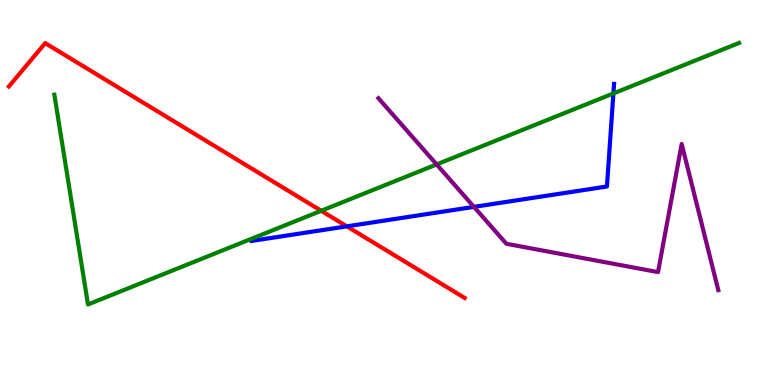[{'lines': ['blue', 'red'], 'intersections': [{'x': 4.48, 'y': 4.12}]}, {'lines': ['green', 'red'], 'intersections': [{'x': 4.14, 'y': 4.53}]}, {'lines': ['purple', 'red'], 'intersections': []}, {'lines': ['blue', 'green'], 'intersections': [{'x': 7.91, 'y': 7.57}]}, {'lines': ['blue', 'purple'], 'intersections': [{'x': 6.12, 'y': 4.63}]}, {'lines': ['green', 'purple'], 'intersections': [{'x': 5.63, 'y': 5.73}]}]